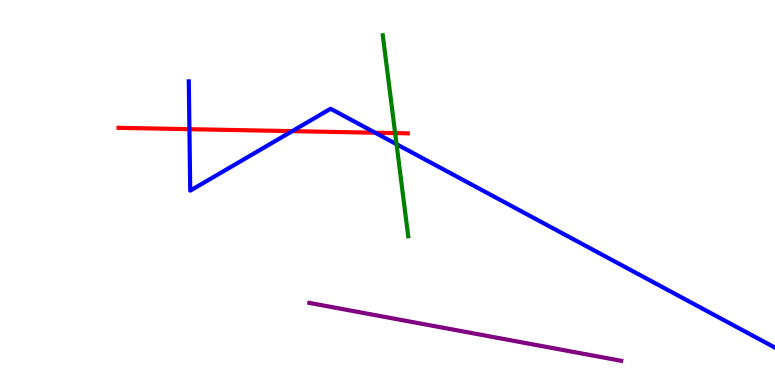[{'lines': ['blue', 'red'], 'intersections': [{'x': 2.44, 'y': 6.64}, {'x': 3.77, 'y': 6.59}, {'x': 4.84, 'y': 6.55}]}, {'lines': ['green', 'red'], 'intersections': [{'x': 5.1, 'y': 6.54}]}, {'lines': ['purple', 'red'], 'intersections': []}, {'lines': ['blue', 'green'], 'intersections': [{'x': 5.12, 'y': 6.25}]}, {'lines': ['blue', 'purple'], 'intersections': []}, {'lines': ['green', 'purple'], 'intersections': []}]